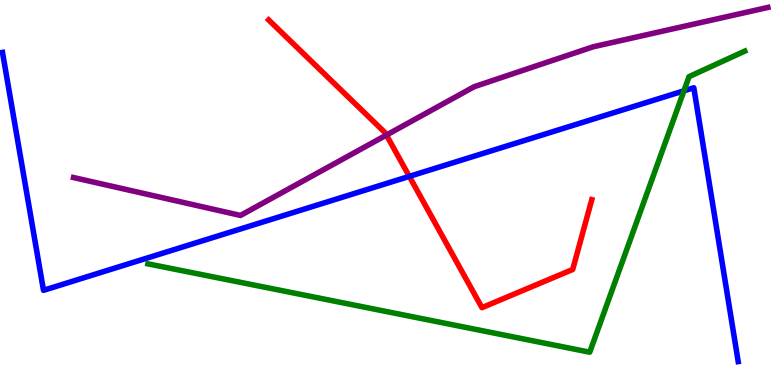[{'lines': ['blue', 'red'], 'intersections': [{'x': 5.28, 'y': 5.42}]}, {'lines': ['green', 'red'], 'intersections': []}, {'lines': ['purple', 'red'], 'intersections': [{'x': 4.99, 'y': 6.49}]}, {'lines': ['blue', 'green'], 'intersections': [{'x': 8.82, 'y': 7.64}]}, {'lines': ['blue', 'purple'], 'intersections': []}, {'lines': ['green', 'purple'], 'intersections': []}]